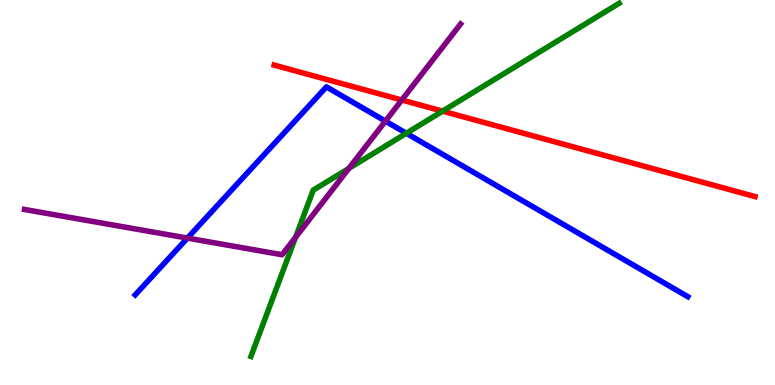[{'lines': ['blue', 'red'], 'intersections': []}, {'lines': ['green', 'red'], 'intersections': [{'x': 5.71, 'y': 7.11}]}, {'lines': ['purple', 'red'], 'intersections': [{'x': 5.18, 'y': 7.4}]}, {'lines': ['blue', 'green'], 'intersections': [{'x': 5.24, 'y': 6.54}]}, {'lines': ['blue', 'purple'], 'intersections': [{'x': 2.42, 'y': 3.82}, {'x': 4.97, 'y': 6.85}]}, {'lines': ['green', 'purple'], 'intersections': [{'x': 3.81, 'y': 3.84}, {'x': 4.5, 'y': 5.63}]}]